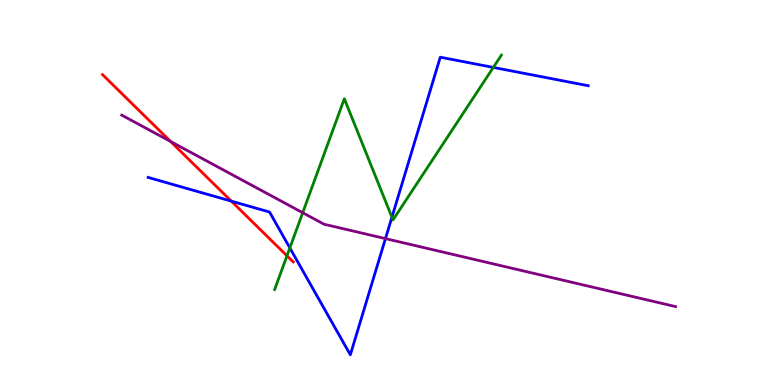[{'lines': ['blue', 'red'], 'intersections': [{'x': 2.98, 'y': 4.78}]}, {'lines': ['green', 'red'], 'intersections': [{'x': 3.7, 'y': 3.36}]}, {'lines': ['purple', 'red'], 'intersections': [{'x': 2.2, 'y': 6.33}]}, {'lines': ['blue', 'green'], 'intersections': [{'x': 3.74, 'y': 3.56}, {'x': 5.06, 'y': 4.36}, {'x': 6.37, 'y': 8.25}]}, {'lines': ['blue', 'purple'], 'intersections': [{'x': 4.97, 'y': 3.8}]}, {'lines': ['green', 'purple'], 'intersections': [{'x': 3.91, 'y': 4.47}]}]